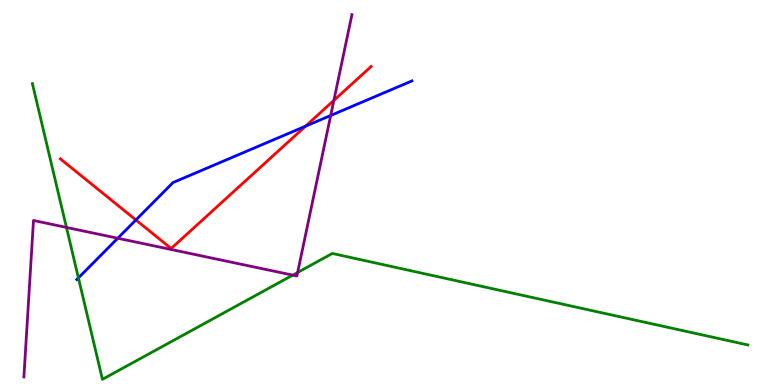[{'lines': ['blue', 'red'], 'intersections': [{'x': 1.75, 'y': 4.29}, {'x': 3.94, 'y': 6.72}]}, {'lines': ['green', 'red'], 'intersections': []}, {'lines': ['purple', 'red'], 'intersections': [{'x': 4.31, 'y': 7.39}]}, {'lines': ['blue', 'green'], 'intersections': [{'x': 1.01, 'y': 2.78}]}, {'lines': ['blue', 'purple'], 'intersections': [{'x': 1.52, 'y': 3.81}, {'x': 4.27, 'y': 7.0}]}, {'lines': ['green', 'purple'], 'intersections': [{'x': 0.858, 'y': 4.09}, {'x': 3.78, 'y': 2.85}, {'x': 3.84, 'y': 2.92}]}]